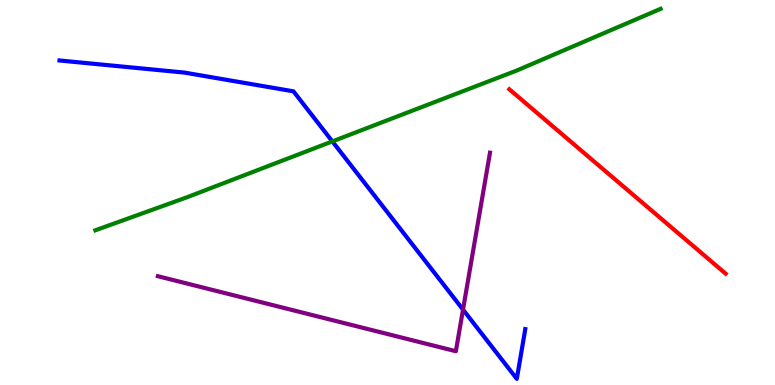[{'lines': ['blue', 'red'], 'intersections': []}, {'lines': ['green', 'red'], 'intersections': []}, {'lines': ['purple', 'red'], 'intersections': []}, {'lines': ['blue', 'green'], 'intersections': [{'x': 4.29, 'y': 6.33}]}, {'lines': ['blue', 'purple'], 'intersections': [{'x': 5.97, 'y': 1.96}]}, {'lines': ['green', 'purple'], 'intersections': []}]